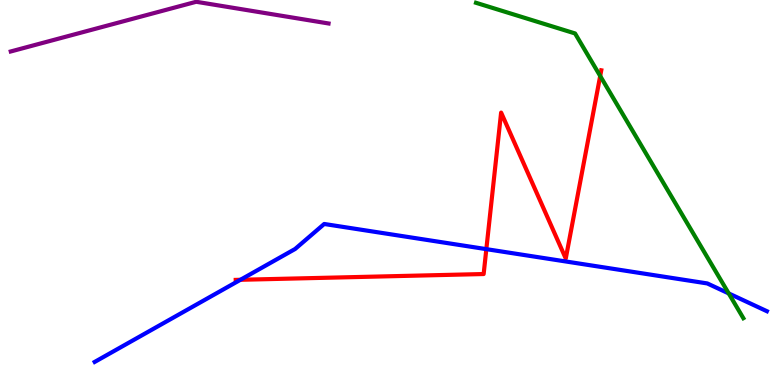[{'lines': ['blue', 'red'], 'intersections': [{'x': 3.1, 'y': 2.73}, {'x': 6.28, 'y': 3.53}]}, {'lines': ['green', 'red'], 'intersections': [{'x': 7.74, 'y': 8.03}]}, {'lines': ['purple', 'red'], 'intersections': []}, {'lines': ['blue', 'green'], 'intersections': [{'x': 9.4, 'y': 2.38}]}, {'lines': ['blue', 'purple'], 'intersections': []}, {'lines': ['green', 'purple'], 'intersections': []}]